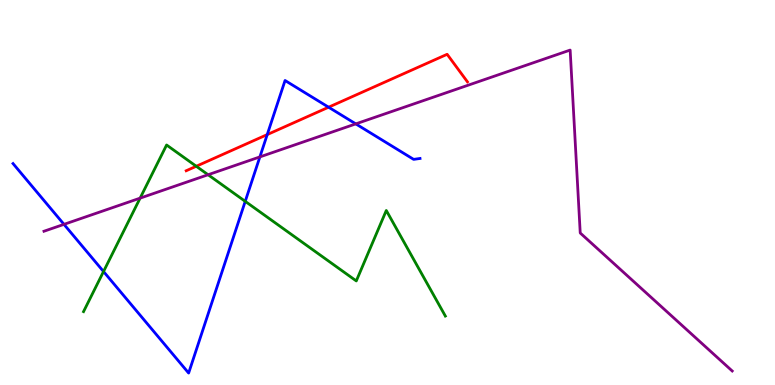[{'lines': ['blue', 'red'], 'intersections': [{'x': 3.45, 'y': 6.5}, {'x': 4.24, 'y': 7.22}]}, {'lines': ['green', 'red'], 'intersections': [{'x': 2.53, 'y': 5.68}]}, {'lines': ['purple', 'red'], 'intersections': []}, {'lines': ['blue', 'green'], 'intersections': [{'x': 1.34, 'y': 2.95}, {'x': 3.16, 'y': 4.77}]}, {'lines': ['blue', 'purple'], 'intersections': [{'x': 0.826, 'y': 4.17}, {'x': 3.35, 'y': 5.92}, {'x': 4.59, 'y': 6.78}]}, {'lines': ['green', 'purple'], 'intersections': [{'x': 1.81, 'y': 4.85}, {'x': 2.69, 'y': 5.46}]}]